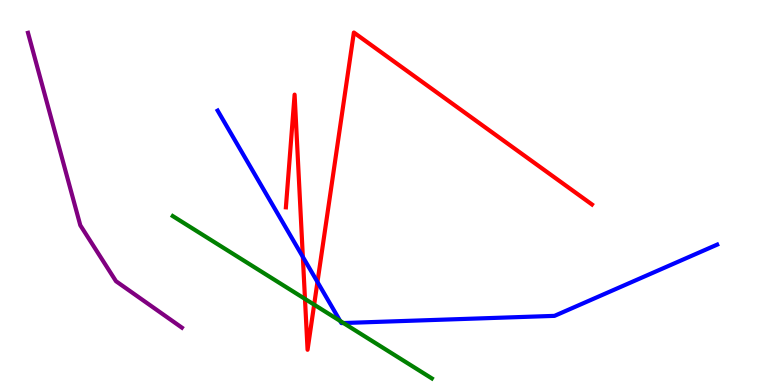[{'lines': ['blue', 'red'], 'intersections': [{'x': 3.91, 'y': 3.33}, {'x': 4.1, 'y': 2.68}]}, {'lines': ['green', 'red'], 'intersections': [{'x': 3.94, 'y': 2.24}, {'x': 4.05, 'y': 2.09}]}, {'lines': ['purple', 'red'], 'intersections': []}, {'lines': ['blue', 'green'], 'intersections': [{'x': 4.39, 'y': 1.66}, {'x': 4.43, 'y': 1.61}]}, {'lines': ['blue', 'purple'], 'intersections': []}, {'lines': ['green', 'purple'], 'intersections': []}]